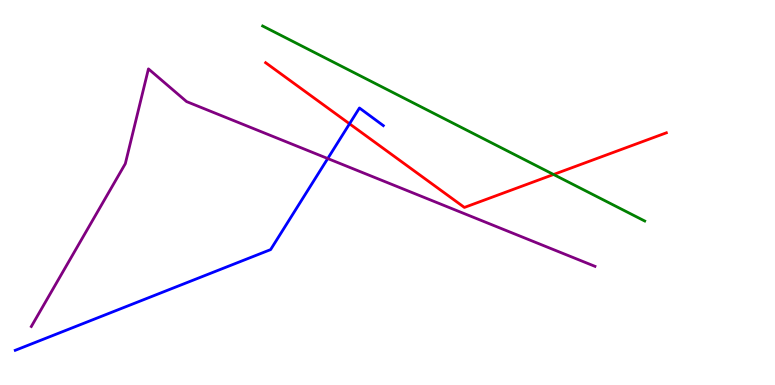[{'lines': ['blue', 'red'], 'intersections': [{'x': 4.51, 'y': 6.78}]}, {'lines': ['green', 'red'], 'intersections': [{'x': 7.14, 'y': 5.47}]}, {'lines': ['purple', 'red'], 'intersections': []}, {'lines': ['blue', 'green'], 'intersections': []}, {'lines': ['blue', 'purple'], 'intersections': [{'x': 4.23, 'y': 5.88}]}, {'lines': ['green', 'purple'], 'intersections': []}]